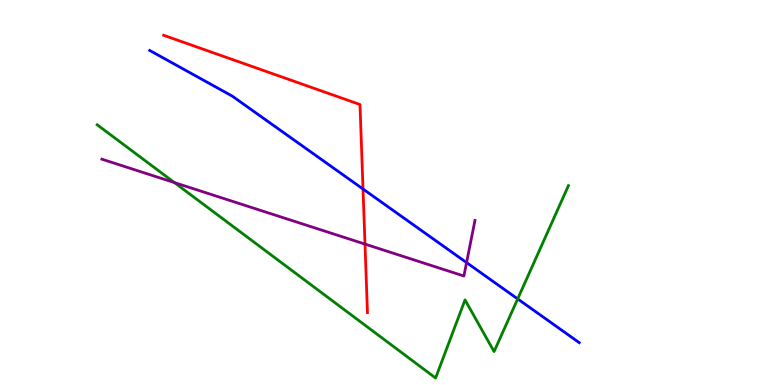[{'lines': ['blue', 'red'], 'intersections': [{'x': 4.68, 'y': 5.09}]}, {'lines': ['green', 'red'], 'intersections': []}, {'lines': ['purple', 'red'], 'intersections': [{'x': 4.71, 'y': 3.66}]}, {'lines': ['blue', 'green'], 'intersections': [{'x': 6.68, 'y': 2.24}]}, {'lines': ['blue', 'purple'], 'intersections': [{'x': 6.02, 'y': 3.18}]}, {'lines': ['green', 'purple'], 'intersections': [{'x': 2.25, 'y': 5.26}]}]